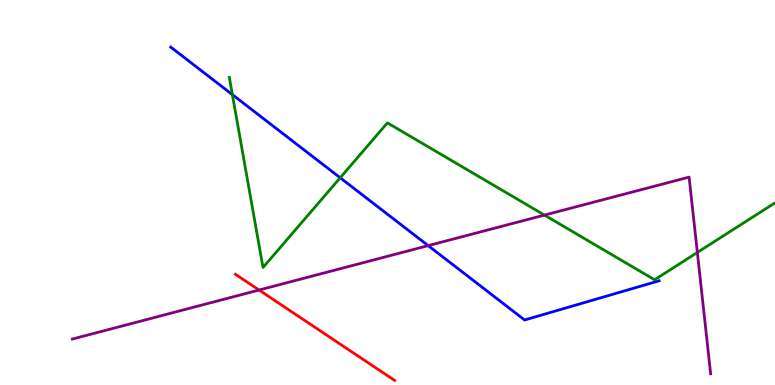[{'lines': ['blue', 'red'], 'intersections': []}, {'lines': ['green', 'red'], 'intersections': []}, {'lines': ['purple', 'red'], 'intersections': [{'x': 3.34, 'y': 2.47}]}, {'lines': ['blue', 'green'], 'intersections': [{'x': 3.0, 'y': 7.54}, {'x': 4.39, 'y': 5.38}]}, {'lines': ['blue', 'purple'], 'intersections': [{'x': 5.52, 'y': 3.62}]}, {'lines': ['green', 'purple'], 'intersections': [{'x': 7.03, 'y': 4.41}, {'x': 9.0, 'y': 3.44}]}]